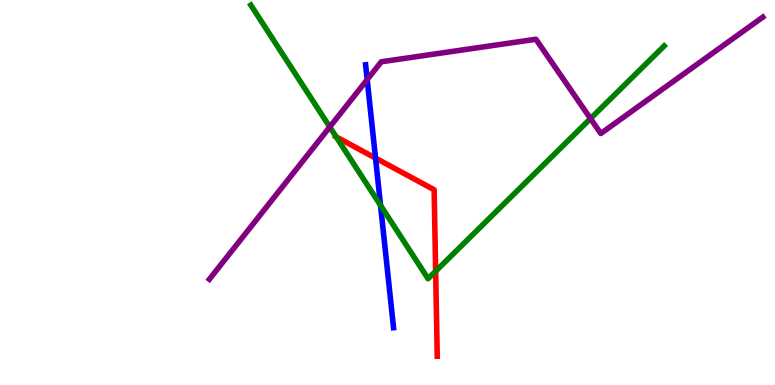[{'lines': ['blue', 'red'], 'intersections': [{'x': 4.85, 'y': 5.89}]}, {'lines': ['green', 'red'], 'intersections': [{'x': 4.34, 'y': 6.45}, {'x': 5.62, 'y': 2.96}]}, {'lines': ['purple', 'red'], 'intersections': []}, {'lines': ['blue', 'green'], 'intersections': [{'x': 4.91, 'y': 4.67}]}, {'lines': ['blue', 'purple'], 'intersections': [{'x': 4.74, 'y': 7.93}]}, {'lines': ['green', 'purple'], 'intersections': [{'x': 4.26, 'y': 6.7}, {'x': 7.62, 'y': 6.92}]}]